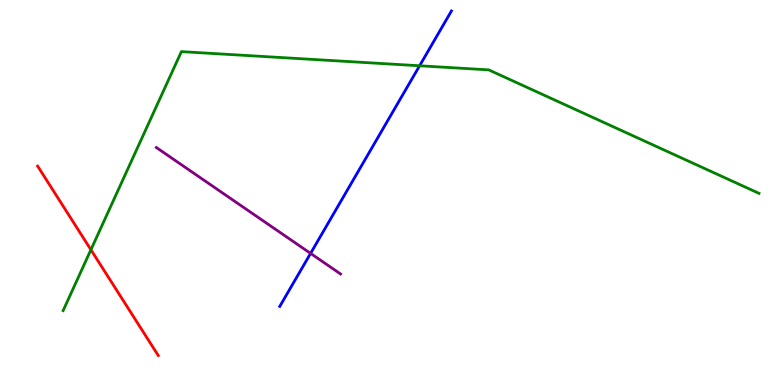[{'lines': ['blue', 'red'], 'intersections': []}, {'lines': ['green', 'red'], 'intersections': [{'x': 1.17, 'y': 3.51}]}, {'lines': ['purple', 'red'], 'intersections': []}, {'lines': ['blue', 'green'], 'intersections': [{'x': 5.41, 'y': 8.29}]}, {'lines': ['blue', 'purple'], 'intersections': [{'x': 4.01, 'y': 3.42}]}, {'lines': ['green', 'purple'], 'intersections': []}]